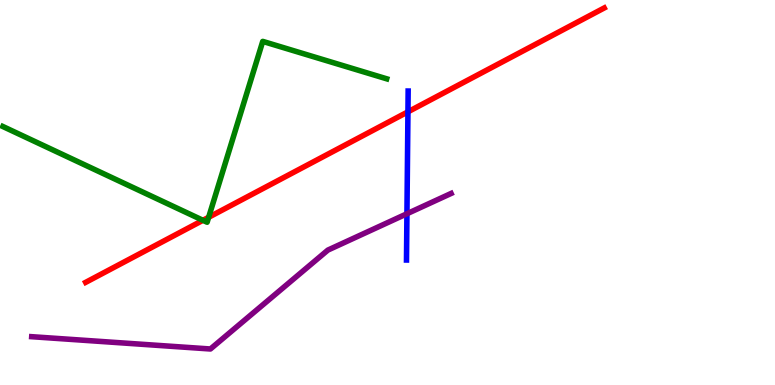[{'lines': ['blue', 'red'], 'intersections': [{'x': 5.26, 'y': 7.1}]}, {'lines': ['green', 'red'], 'intersections': [{'x': 2.62, 'y': 4.28}, {'x': 2.69, 'y': 4.36}]}, {'lines': ['purple', 'red'], 'intersections': []}, {'lines': ['blue', 'green'], 'intersections': []}, {'lines': ['blue', 'purple'], 'intersections': [{'x': 5.25, 'y': 4.45}]}, {'lines': ['green', 'purple'], 'intersections': []}]